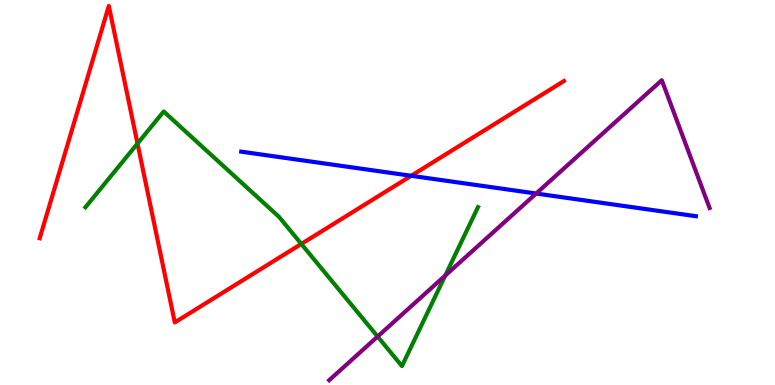[{'lines': ['blue', 'red'], 'intersections': [{'x': 5.31, 'y': 5.43}]}, {'lines': ['green', 'red'], 'intersections': [{'x': 1.77, 'y': 6.27}, {'x': 3.89, 'y': 3.66}]}, {'lines': ['purple', 'red'], 'intersections': []}, {'lines': ['blue', 'green'], 'intersections': []}, {'lines': ['blue', 'purple'], 'intersections': [{'x': 6.92, 'y': 4.97}]}, {'lines': ['green', 'purple'], 'intersections': [{'x': 4.87, 'y': 1.26}, {'x': 5.75, 'y': 2.84}]}]